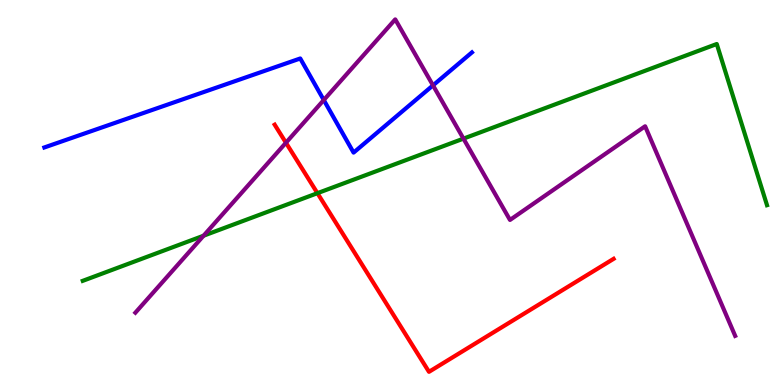[{'lines': ['blue', 'red'], 'intersections': []}, {'lines': ['green', 'red'], 'intersections': [{'x': 4.1, 'y': 4.98}]}, {'lines': ['purple', 'red'], 'intersections': [{'x': 3.69, 'y': 6.29}]}, {'lines': ['blue', 'green'], 'intersections': []}, {'lines': ['blue', 'purple'], 'intersections': [{'x': 4.18, 'y': 7.4}, {'x': 5.59, 'y': 7.78}]}, {'lines': ['green', 'purple'], 'intersections': [{'x': 2.63, 'y': 3.88}, {'x': 5.98, 'y': 6.4}]}]